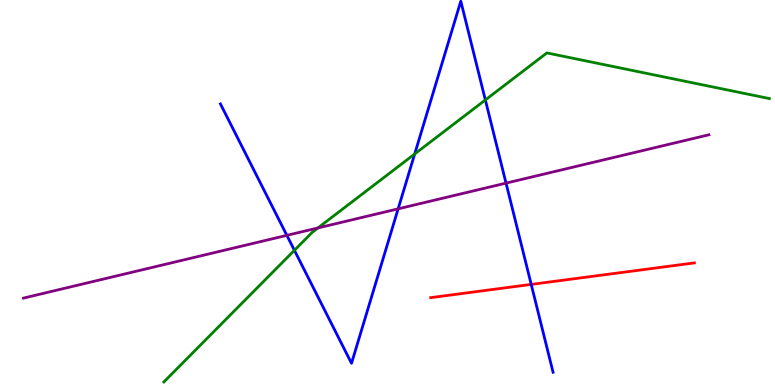[{'lines': ['blue', 'red'], 'intersections': [{'x': 6.85, 'y': 2.61}]}, {'lines': ['green', 'red'], 'intersections': []}, {'lines': ['purple', 'red'], 'intersections': []}, {'lines': ['blue', 'green'], 'intersections': [{'x': 3.8, 'y': 3.5}, {'x': 5.35, 'y': 6.0}, {'x': 6.26, 'y': 7.4}]}, {'lines': ['blue', 'purple'], 'intersections': [{'x': 3.7, 'y': 3.89}, {'x': 5.14, 'y': 4.58}, {'x': 6.53, 'y': 5.24}]}, {'lines': ['green', 'purple'], 'intersections': [{'x': 4.1, 'y': 4.08}]}]